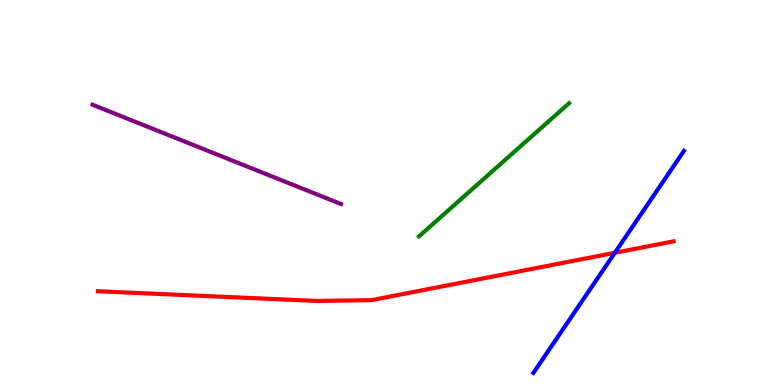[{'lines': ['blue', 'red'], 'intersections': [{'x': 7.93, 'y': 3.43}]}, {'lines': ['green', 'red'], 'intersections': []}, {'lines': ['purple', 'red'], 'intersections': []}, {'lines': ['blue', 'green'], 'intersections': []}, {'lines': ['blue', 'purple'], 'intersections': []}, {'lines': ['green', 'purple'], 'intersections': []}]